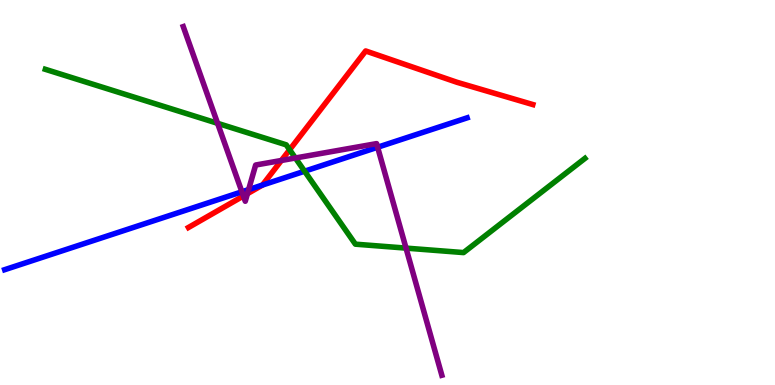[{'lines': ['blue', 'red'], 'intersections': [{'x': 3.39, 'y': 5.19}]}, {'lines': ['green', 'red'], 'intersections': [{'x': 3.74, 'y': 6.11}]}, {'lines': ['purple', 'red'], 'intersections': [{'x': 3.14, 'y': 4.91}, {'x': 3.19, 'y': 4.97}, {'x': 3.63, 'y': 5.83}]}, {'lines': ['blue', 'green'], 'intersections': [{'x': 3.93, 'y': 5.55}]}, {'lines': ['blue', 'purple'], 'intersections': [{'x': 3.12, 'y': 5.02}, {'x': 3.21, 'y': 5.08}, {'x': 4.87, 'y': 6.18}]}, {'lines': ['green', 'purple'], 'intersections': [{'x': 2.81, 'y': 6.8}, {'x': 3.81, 'y': 5.9}, {'x': 5.24, 'y': 3.56}]}]